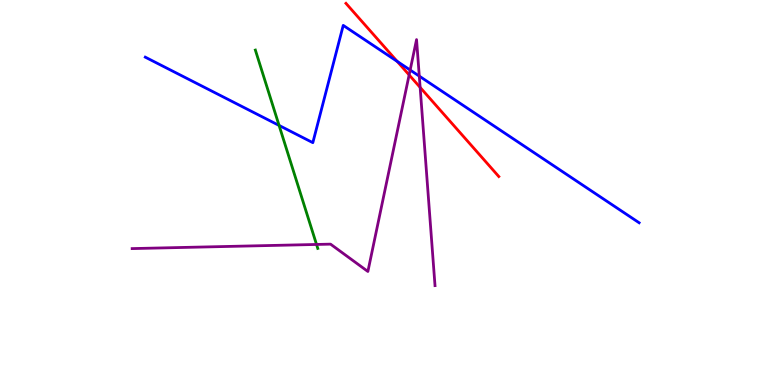[{'lines': ['blue', 'red'], 'intersections': [{'x': 5.12, 'y': 8.41}]}, {'lines': ['green', 'red'], 'intersections': []}, {'lines': ['purple', 'red'], 'intersections': [{'x': 5.28, 'y': 8.05}, {'x': 5.42, 'y': 7.73}]}, {'lines': ['blue', 'green'], 'intersections': [{'x': 3.6, 'y': 6.74}]}, {'lines': ['blue', 'purple'], 'intersections': [{'x': 5.29, 'y': 8.18}, {'x': 5.41, 'y': 8.02}]}, {'lines': ['green', 'purple'], 'intersections': [{'x': 4.08, 'y': 3.65}]}]